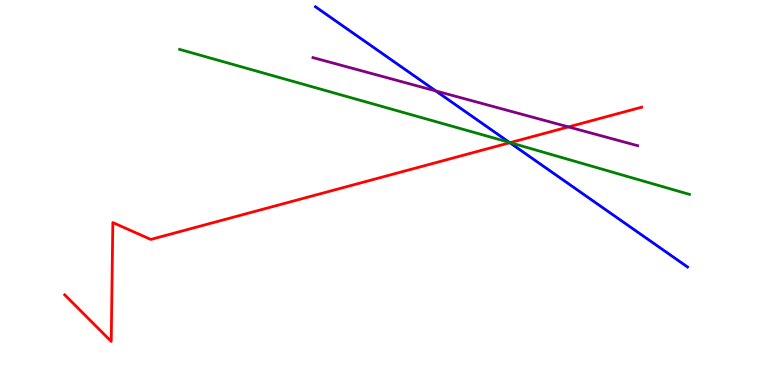[{'lines': ['blue', 'red'], 'intersections': [{'x': 6.58, 'y': 6.29}]}, {'lines': ['green', 'red'], 'intersections': [{'x': 6.58, 'y': 6.3}]}, {'lines': ['purple', 'red'], 'intersections': [{'x': 7.34, 'y': 6.7}]}, {'lines': ['blue', 'green'], 'intersections': [{'x': 6.57, 'y': 6.3}]}, {'lines': ['blue', 'purple'], 'intersections': [{'x': 5.62, 'y': 7.64}]}, {'lines': ['green', 'purple'], 'intersections': []}]